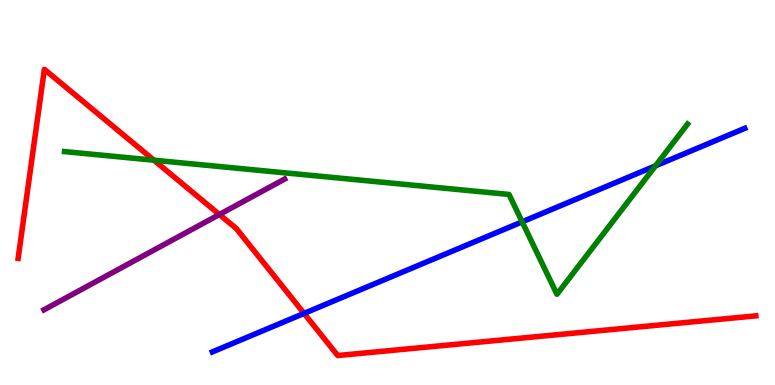[{'lines': ['blue', 'red'], 'intersections': [{'x': 3.92, 'y': 1.86}]}, {'lines': ['green', 'red'], 'intersections': [{'x': 1.99, 'y': 5.84}]}, {'lines': ['purple', 'red'], 'intersections': [{'x': 2.83, 'y': 4.43}]}, {'lines': ['blue', 'green'], 'intersections': [{'x': 6.74, 'y': 4.24}, {'x': 8.46, 'y': 5.69}]}, {'lines': ['blue', 'purple'], 'intersections': []}, {'lines': ['green', 'purple'], 'intersections': []}]